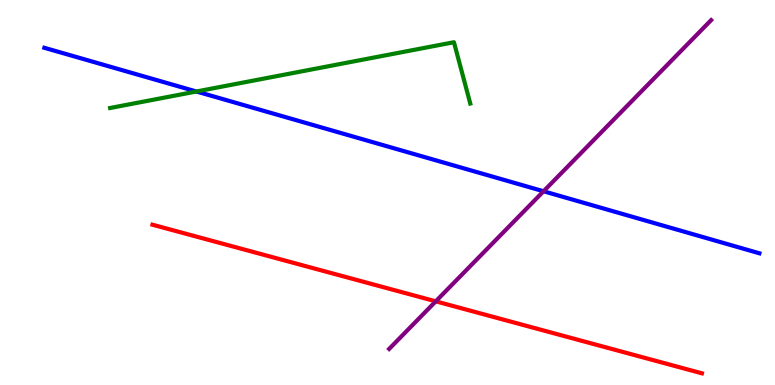[{'lines': ['blue', 'red'], 'intersections': []}, {'lines': ['green', 'red'], 'intersections': []}, {'lines': ['purple', 'red'], 'intersections': [{'x': 5.62, 'y': 2.17}]}, {'lines': ['blue', 'green'], 'intersections': [{'x': 2.53, 'y': 7.62}]}, {'lines': ['blue', 'purple'], 'intersections': [{'x': 7.01, 'y': 5.03}]}, {'lines': ['green', 'purple'], 'intersections': []}]